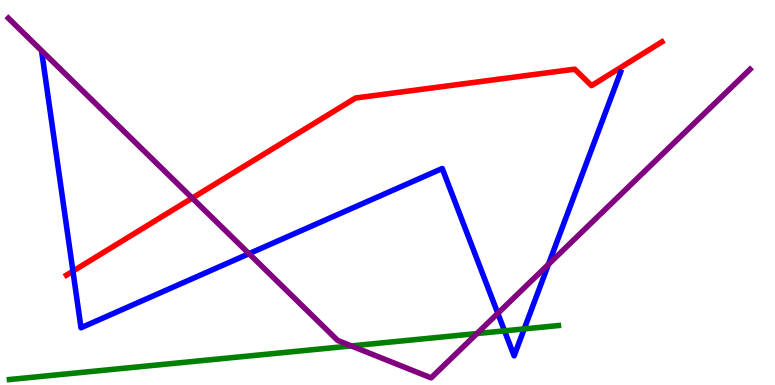[{'lines': ['blue', 'red'], 'intersections': [{'x': 0.941, 'y': 2.96}]}, {'lines': ['green', 'red'], 'intersections': []}, {'lines': ['purple', 'red'], 'intersections': [{'x': 2.48, 'y': 4.85}]}, {'lines': ['blue', 'green'], 'intersections': [{'x': 6.51, 'y': 1.41}, {'x': 6.76, 'y': 1.46}]}, {'lines': ['blue', 'purple'], 'intersections': [{'x': 3.21, 'y': 3.41}, {'x': 6.42, 'y': 1.86}, {'x': 7.08, 'y': 3.13}]}, {'lines': ['green', 'purple'], 'intersections': [{'x': 4.53, 'y': 1.02}, {'x': 6.15, 'y': 1.34}]}]